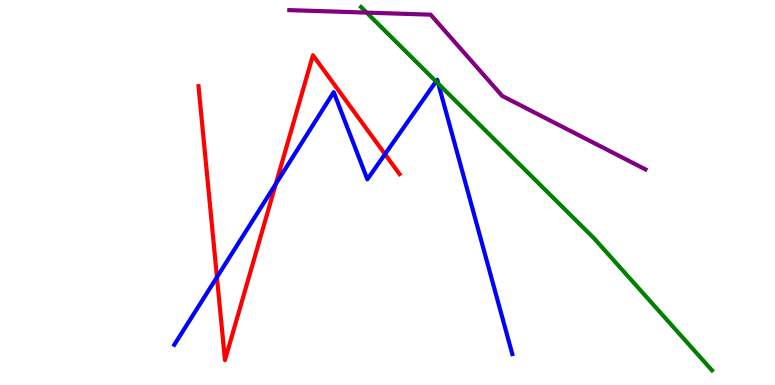[{'lines': ['blue', 'red'], 'intersections': [{'x': 2.8, 'y': 2.8}, {'x': 3.56, 'y': 5.22}, {'x': 4.97, 'y': 6.0}]}, {'lines': ['green', 'red'], 'intersections': []}, {'lines': ['purple', 'red'], 'intersections': []}, {'lines': ['blue', 'green'], 'intersections': [{'x': 5.63, 'y': 7.88}, {'x': 5.66, 'y': 7.83}]}, {'lines': ['blue', 'purple'], 'intersections': []}, {'lines': ['green', 'purple'], 'intersections': [{'x': 4.73, 'y': 9.67}]}]